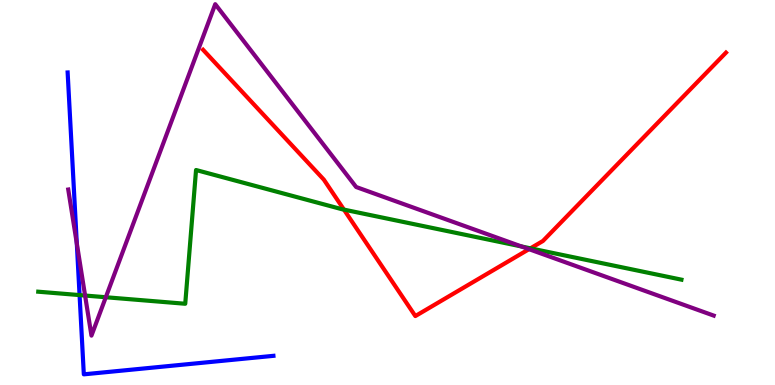[{'lines': ['blue', 'red'], 'intersections': []}, {'lines': ['green', 'red'], 'intersections': [{'x': 4.44, 'y': 4.56}, {'x': 6.84, 'y': 3.55}]}, {'lines': ['purple', 'red'], 'intersections': [{'x': 6.83, 'y': 3.53}]}, {'lines': ['blue', 'green'], 'intersections': [{'x': 1.03, 'y': 2.34}]}, {'lines': ['blue', 'purple'], 'intersections': [{'x': 0.991, 'y': 3.68}]}, {'lines': ['green', 'purple'], 'intersections': [{'x': 1.1, 'y': 2.32}, {'x': 1.37, 'y': 2.28}, {'x': 6.73, 'y': 3.6}]}]